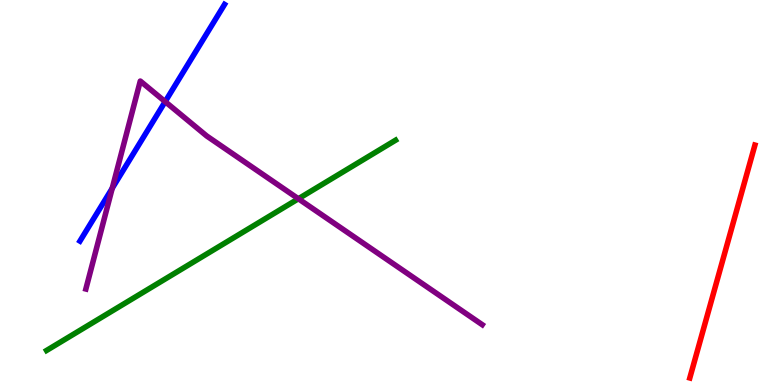[{'lines': ['blue', 'red'], 'intersections': []}, {'lines': ['green', 'red'], 'intersections': []}, {'lines': ['purple', 'red'], 'intersections': []}, {'lines': ['blue', 'green'], 'intersections': []}, {'lines': ['blue', 'purple'], 'intersections': [{'x': 1.45, 'y': 5.11}, {'x': 2.13, 'y': 7.36}]}, {'lines': ['green', 'purple'], 'intersections': [{'x': 3.85, 'y': 4.84}]}]